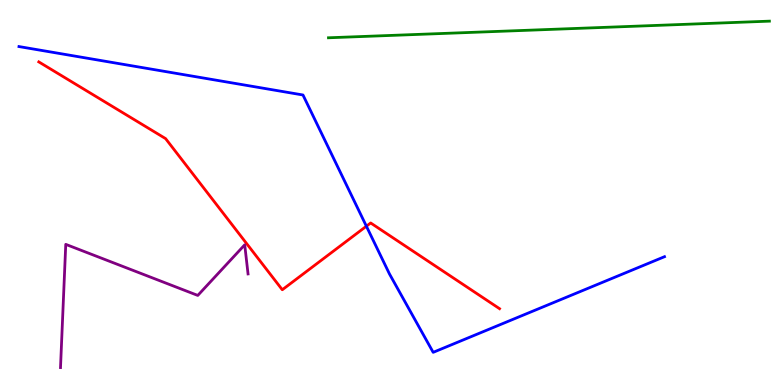[{'lines': ['blue', 'red'], 'intersections': [{'x': 4.73, 'y': 4.12}]}, {'lines': ['green', 'red'], 'intersections': []}, {'lines': ['purple', 'red'], 'intersections': []}, {'lines': ['blue', 'green'], 'intersections': []}, {'lines': ['blue', 'purple'], 'intersections': []}, {'lines': ['green', 'purple'], 'intersections': []}]